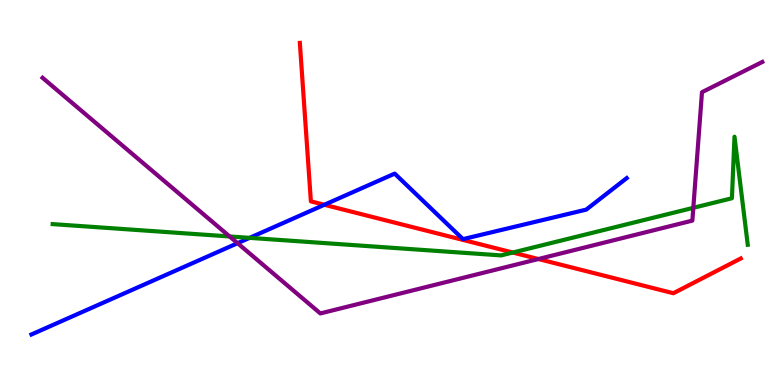[{'lines': ['blue', 'red'], 'intersections': [{'x': 4.18, 'y': 4.68}]}, {'lines': ['green', 'red'], 'intersections': [{'x': 6.62, 'y': 3.44}]}, {'lines': ['purple', 'red'], 'intersections': [{'x': 6.95, 'y': 3.27}]}, {'lines': ['blue', 'green'], 'intersections': [{'x': 3.22, 'y': 3.82}]}, {'lines': ['blue', 'purple'], 'intersections': [{'x': 3.07, 'y': 3.68}]}, {'lines': ['green', 'purple'], 'intersections': [{'x': 2.96, 'y': 3.86}, {'x': 8.95, 'y': 4.6}]}]